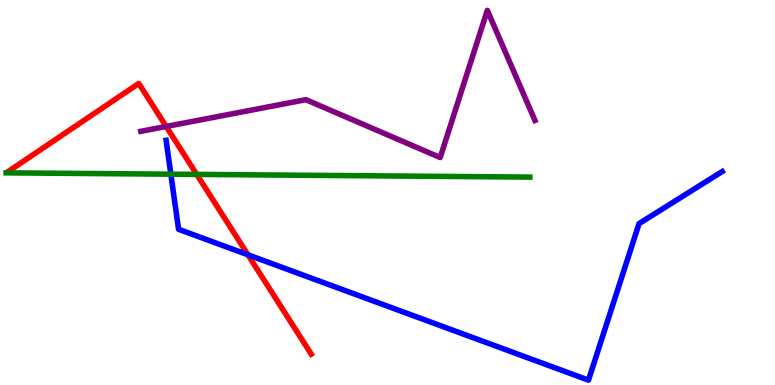[{'lines': ['blue', 'red'], 'intersections': [{'x': 3.2, 'y': 3.38}]}, {'lines': ['green', 'red'], 'intersections': [{'x': 2.54, 'y': 5.47}]}, {'lines': ['purple', 'red'], 'intersections': [{'x': 2.14, 'y': 6.71}]}, {'lines': ['blue', 'green'], 'intersections': [{'x': 2.2, 'y': 5.48}]}, {'lines': ['blue', 'purple'], 'intersections': []}, {'lines': ['green', 'purple'], 'intersections': []}]